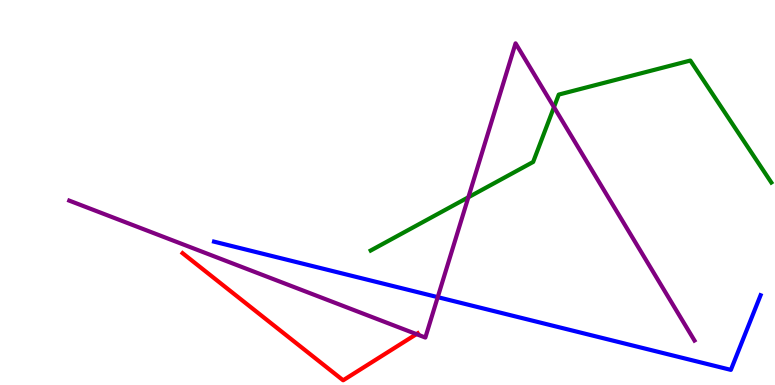[{'lines': ['blue', 'red'], 'intersections': []}, {'lines': ['green', 'red'], 'intersections': []}, {'lines': ['purple', 'red'], 'intersections': [{'x': 5.37, 'y': 1.32}]}, {'lines': ['blue', 'green'], 'intersections': []}, {'lines': ['blue', 'purple'], 'intersections': [{'x': 5.65, 'y': 2.28}]}, {'lines': ['green', 'purple'], 'intersections': [{'x': 6.04, 'y': 4.88}, {'x': 7.15, 'y': 7.22}]}]